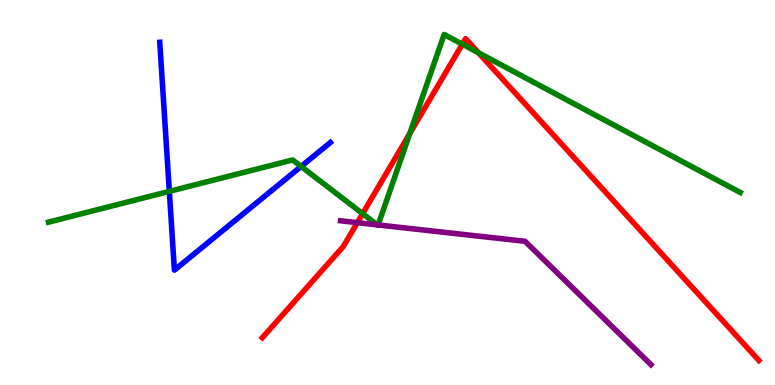[{'lines': ['blue', 'red'], 'intersections': []}, {'lines': ['green', 'red'], 'intersections': [{'x': 4.68, 'y': 4.45}, {'x': 5.29, 'y': 6.53}, {'x': 5.97, 'y': 8.85}, {'x': 6.17, 'y': 8.63}]}, {'lines': ['purple', 'red'], 'intersections': [{'x': 4.61, 'y': 4.22}]}, {'lines': ['blue', 'green'], 'intersections': [{'x': 2.19, 'y': 5.03}, {'x': 3.89, 'y': 5.68}]}, {'lines': ['blue', 'purple'], 'intersections': []}, {'lines': ['green', 'purple'], 'intersections': [{'x': 4.87, 'y': 4.16}, {'x': 4.88, 'y': 4.16}]}]